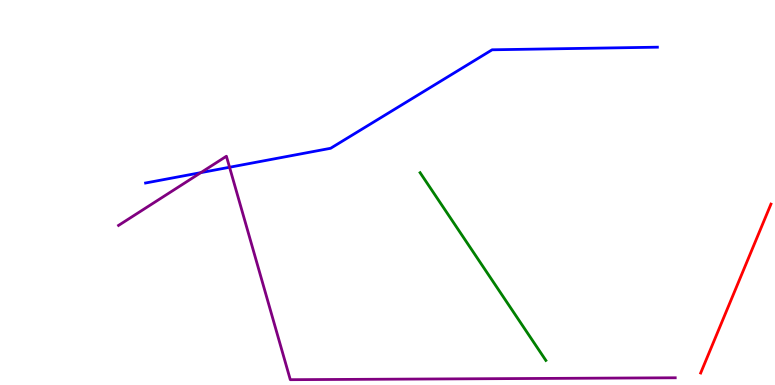[{'lines': ['blue', 'red'], 'intersections': []}, {'lines': ['green', 'red'], 'intersections': []}, {'lines': ['purple', 'red'], 'intersections': []}, {'lines': ['blue', 'green'], 'intersections': []}, {'lines': ['blue', 'purple'], 'intersections': [{'x': 2.59, 'y': 5.52}, {'x': 2.96, 'y': 5.66}]}, {'lines': ['green', 'purple'], 'intersections': []}]